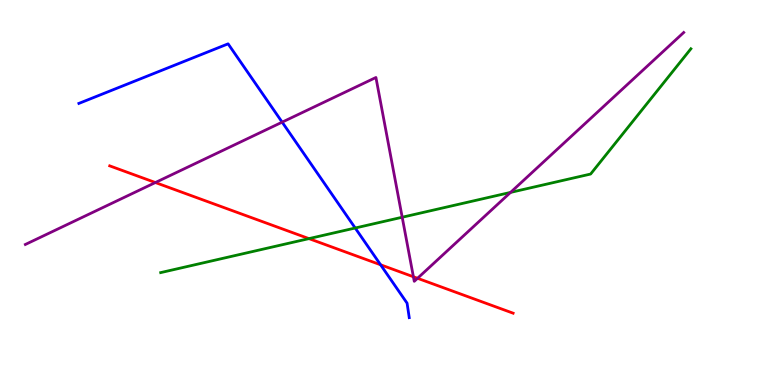[{'lines': ['blue', 'red'], 'intersections': [{'x': 4.91, 'y': 3.12}]}, {'lines': ['green', 'red'], 'intersections': [{'x': 3.99, 'y': 3.8}]}, {'lines': ['purple', 'red'], 'intersections': [{'x': 2.0, 'y': 5.26}, {'x': 5.33, 'y': 2.81}, {'x': 5.39, 'y': 2.77}]}, {'lines': ['blue', 'green'], 'intersections': [{'x': 4.58, 'y': 4.08}]}, {'lines': ['blue', 'purple'], 'intersections': [{'x': 3.64, 'y': 6.83}]}, {'lines': ['green', 'purple'], 'intersections': [{'x': 5.19, 'y': 4.36}, {'x': 6.59, 'y': 5.0}]}]